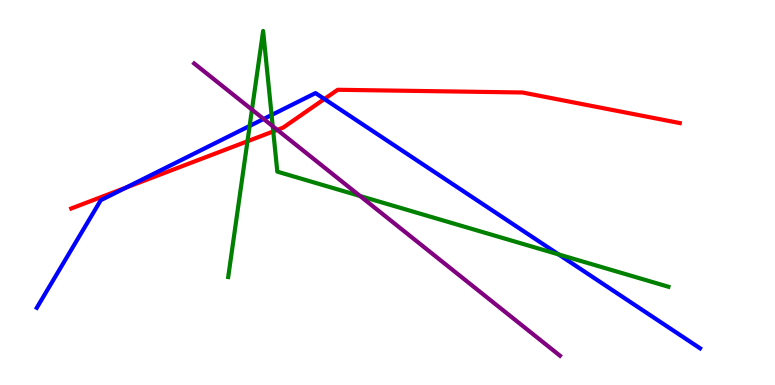[{'lines': ['blue', 'red'], 'intersections': [{'x': 1.63, 'y': 5.13}, {'x': 4.19, 'y': 7.43}]}, {'lines': ['green', 'red'], 'intersections': [{'x': 3.19, 'y': 6.33}, {'x': 3.53, 'y': 6.59}]}, {'lines': ['purple', 'red'], 'intersections': [{'x': 3.58, 'y': 6.63}]}, {'lines': ['blue', 'green'], 'intersections': [{'x': 3.22, 'y': 6.73}, {'x': 3.5, 'y': 7.01}, {'x': 7.21, 'y': 3.39}]}, {'lines': ['blue', 'purple'], 'intersections': [{'x': 3.4, 'y': 6.91}]}, {'lines': ['green', 'purple'], 'intersections': [{'x': 3.25, 'y': 7.15}, {'x': 3.52, 'y': 6.72}, {'x': 4.65, 'y': 4.91}]}]